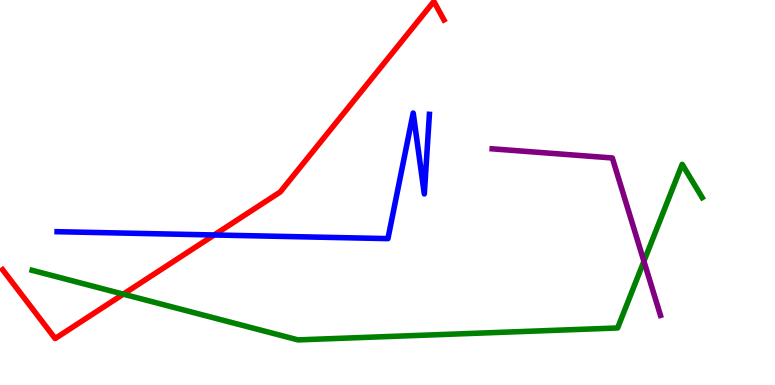[{'lines': ['blue', 'red'], 'intersections': [{'x': 2.76, 'y': 3.9}]}, {'lines': ['green', 'red'], 'intersections': [{'x': 1.59, 'y': 2.36}]}, {'lines': ['purple', 'red'], 'intersections': []}, {'lines': ['blue', 'green'], 'intersections': []}, {'lines': ['blue', 'purple'], 'intersections': []}, {'lines': ['green', 'purple'], 'intersections': [{'x': 8.31, 'y': 3.21}]}]